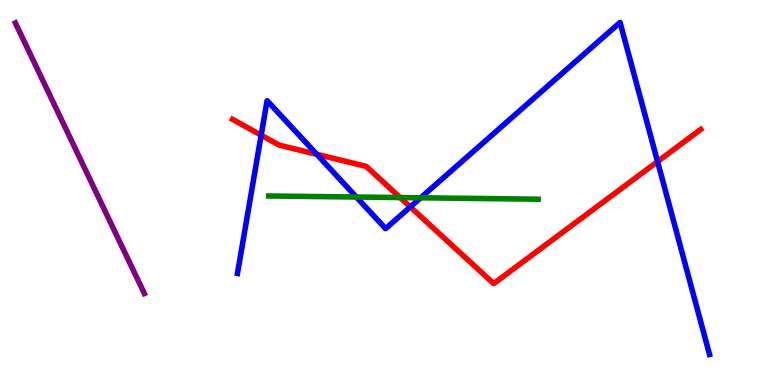[{'lines': ['blue', 'red'], 'intersections': [{'x': 3.37, 'y': 6.49}, {'x': 4.09, 'y': 5.99}, {'x': 5.29, 'y': 4.63}, {'x': 8.48, 'y': 5.8}]}, {'lines': ['green', 'red'], 'intersections': [{'x': 5.16, 'y': 4.87}]}, {'lines': ['purple', 'red'], 'intersections': []}, {'lines': ['blue', 'green'], 'intersections': [{'x': 4.6, 'y': 4.88}, {'x': 5.43, 'y': 4.86}]}, {'lines': ['blue', 'purple'], 'intersections': []}, {'lines': ['green', 'purple'], 'intersections': []}]